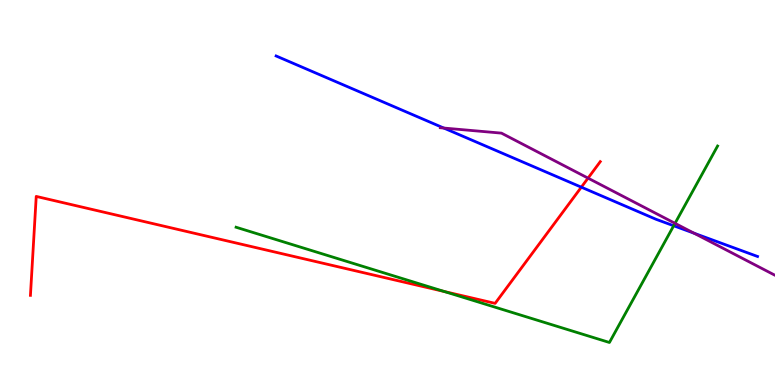[{'lines': ['blue', 'red'], 'intersections': [{'x': 7.5, 'y': 5.14}]}, {'lines': ['green', 'red'], 'intersections': [{'x': 5.73, 'y': 2.43}]}, {'lines': ['purple', 'red'], 'intersections': [{'x': 7.59, 'y': 5.37}]}, {'lines': ['blue', 'green'], 'intersections': [{'x': 8.69, 'y': 4.14}]}, {'lines': ['blue', 'purple'], 'intersections': [{'x': 5.73, 'y': 6.67}, {'x': 8.96, 'y': 3.94}]}, {'lines': ['green', 'purple'], 'intersections': [{'x': 8.71, 'y': 4.2}]}]